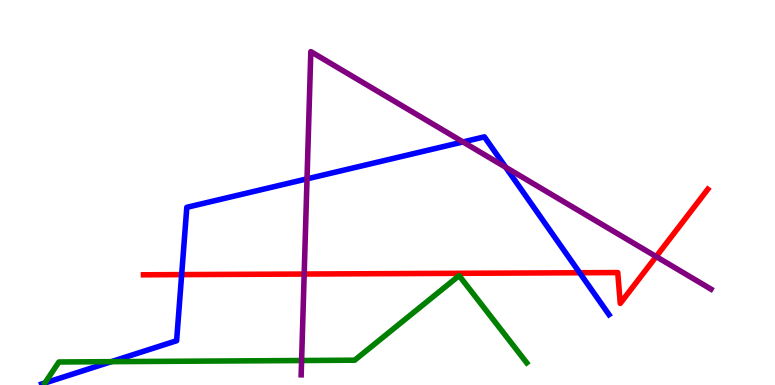[{'lines': ['blue', 'red'], 'intersections': [{'x': 2.34, 'y': 2.87}, {'x': 7.48, 'y': 2.92}]}, {'lines': ['green', 'red'], 'intersections': []}, {'lines': ['purple', 'red'], 'intersections': [{'x': 3.92, 'y': 2.88}, {'x': 8.47, 'y': 3.34}]}, {'lines': ['blue', 'green'], 'intersections': [{'x': 1.44, 'y': 0.606}]}, {'lines': ['blue', 'purple'], 'intersections': [{'x': 3.96, 'y': 5.35}, {'x': 5.97, 'y': 6.31}, {'x': 6.53, 'y': 5.65}]}, {'lines': ['green', 'purple'], 'intersections': [{'x': 3.89, 'y': 0.636}]}]